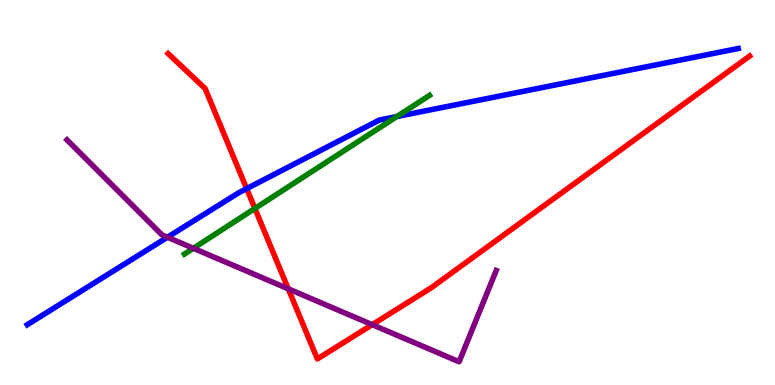[{'lines': ['blue', 'red'], 'intersections': [{'x': 3.18, 'y': 5.1}]}, {'lines': ['green', 'red'], 'intersections': [{'x': 3.29, 'y': 4.59}]}, {'lines': ['purple', 'red'], 'intersections': [{'x': 3.72, 'y': 2.5}, {'x': 4.8, 'y': 1.57}]}, {'lines': ['blue', 'green'], 'intersections': [{'x': 5.12, 'y': 6.97}]}, {'lines': ['blue', 'purple'], 'intersections': [{'x': 2.16, 'y': 3.84}]}, {'lines': ['green', 'purple'], 'intersections': [{'x': 2.5, 'y': 3.55}]}]